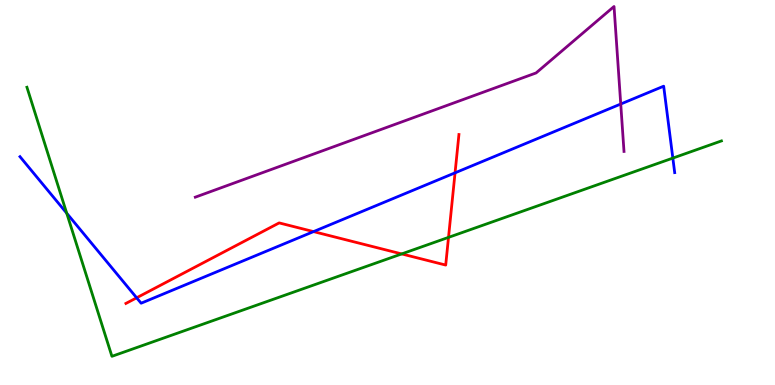[{'lines': ['blue', 'red'], 'intersections': [{'x': 1.76, 'y': 2.27}, {'x': 4.05, 'y': 3.98}, {'x': 5.87, 'y': 5.51}]}, {'lines': ['green', 'red'], 'intersections': [{'x': 5.18, 'y': 3.4}, {'x': 5.79, 'y': 3.83}]}, {'lines': ['purple', 'red'], 'intersections': []}, {'lines': ['blue', 'green'], 'intersections': [{'x': 0.861, 'y': 4.46}, {'x': 8.68, 'y': 5.89}]}, {'lines': ['blue', 'purple'], 'intersections': [{'x': 8.01, 'y': 7.3}]}, {'lines': ['green', 'purple'], 'intersections': []}]